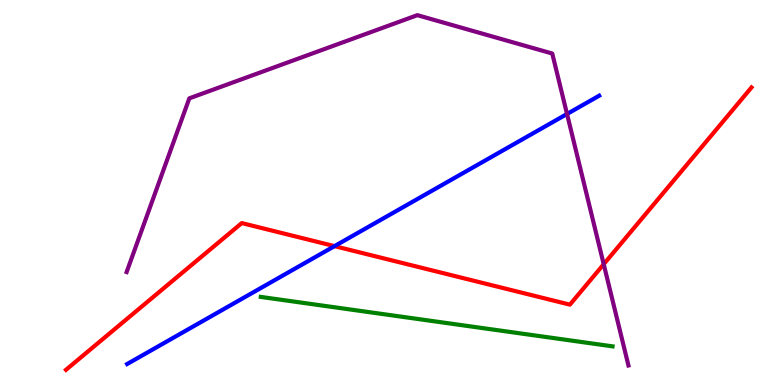[{'lines': ['blue', 'red'], 'intersections': [{'x': 4.32, 'y': 3.61}]}, {'lines': ['green', 'red'], 'intersections': []}, {'lines': ['purple', 'red'], 'intersections': [{'x': 7.79, 'y': 3.14}]}, {'lines': ['blue', 'green'], 'intersections': []}, {'lines': ['blue', 'purple'], 'intersections': [{'x': 7.32, 'y': 7.04}]}, {'lines': ['green', 'purple'], 'intersections': []}]